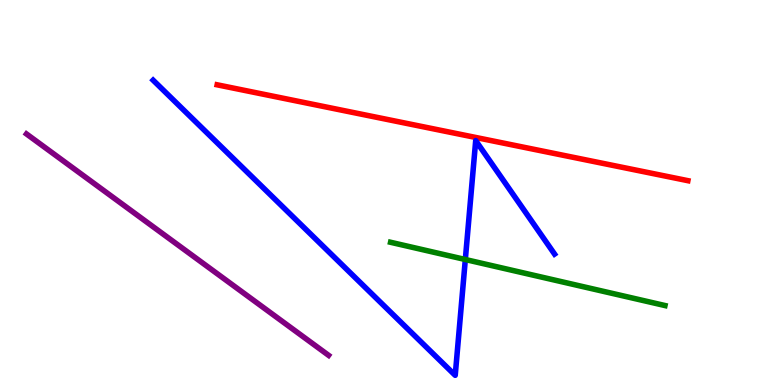[{'lines': ['blue', 'red'], 'intersections': []}, {'lines': ['green', 'red'], 'intersections': []}, {'lines': ['purple', 'red'], 'intersections': []}, {'lines': ['blue', 'green'], 'intersections': [{'x': 6.0, 'y': 3.26}]}, {'lines': ['blue', 'purple'], 'intersections': []}, {'lines': ['green', 'purple'], 'intersections': []}]